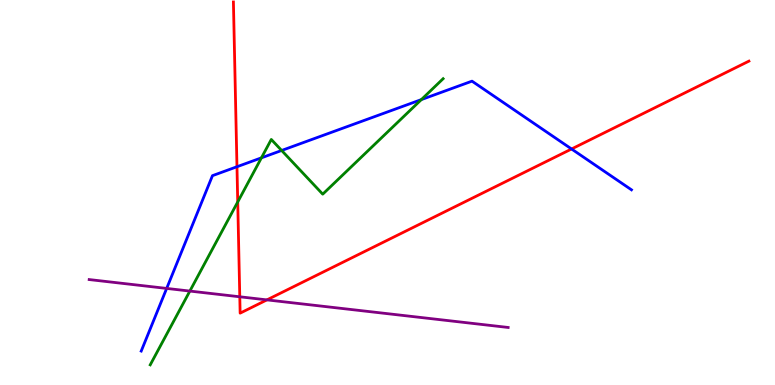[{'lines': ['blue', 'red'], 'intersections': [{'x': 3.06, 'y': 5.67}, {'x': 7.37, 'y': 6.13}]}, {'lines': ['green', 'red'], 'intersections': [{'x': 3.07, 'y': 4.75}]}, {'lines': ['purple', 'red'], 'intersections': [{'x': 3.09, 'y': 2.29}, {'x': 3.44, 'y': 2.21}]}, {'lines': ['blue', 'green'], 'intersections': [{'x': 3.37, 'y': 5.9}, {'x': 3.63, 'y': 6.09}, {'x': 5.44, 'y': 7.41}]}, {'lines': ['blue', 'purple'], 'intersections': [{'x': 2.15, 'y': 2.51}]}, {'lines': ['green', 'purple'], 'intersections': [{'x': 2.45, 'y': 2.44}]}]